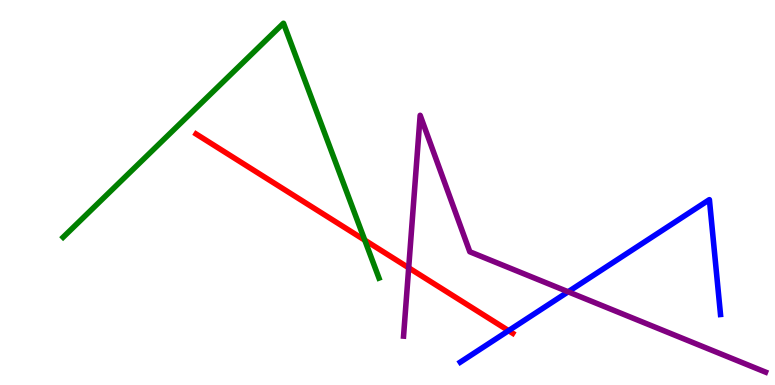[{'lines': ['blue', 'red'], 'intersections': [{'x': 6.56, 'y': 1.41}]}, {'lines': ['green', 'red'], 'intersections': [{'x': 4.71, 'y': 3.76}]}, {'lines': ['purple', 'red'], 'intersections': [{'x': 5.27, 'y': 3.04}]}, {'lines': ['blue', 'green'], 'intersections': []}, {'lines': ['blue', 'purple'], 'intersections': [{'x': 7.33, 'y': 2.42}]}, {'lines': ['green', 'purple'], 'intersections': []}]